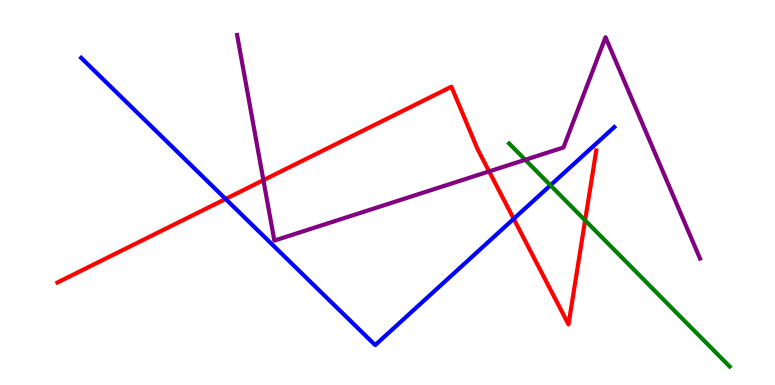[{'lines': ['blue', 'red'], 'intersections': [{'x': 2.91, 'y': 4.83}, {'x': 6.63, 'y': 4.32}]}, {'lines': ['green', 'red'], 'intersections': [{'x': 7.55, 'y': 4.28}]}, {'lines': ['purple', 'red'], 'intersections': [{'x': 3.4, 'y': 5.32}, {'x': 6.31, 'y': 5.55}]}, {'lines': ['blue', 'green'], 'intersections': [{'x': 7.1, 'y': 5.19}]}, {'lines': ['blue', 'purple'], 'intersections': []}, {'lines': ['green', 'purple'], 'intersections': [{'x': 6.78, 'y': 5.85}]}]